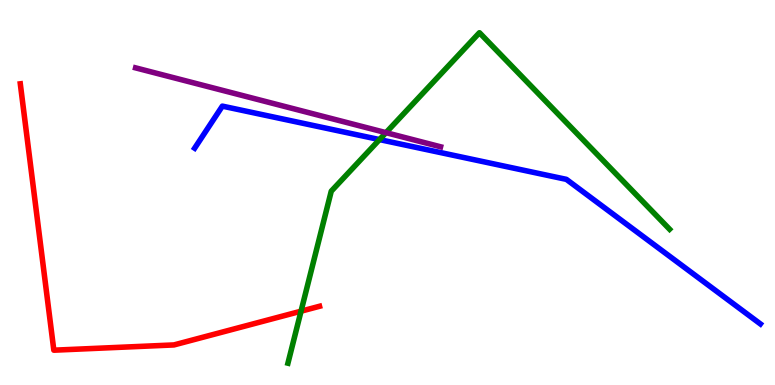[{'lines': ['blue', 'red'], 'intersections': []}, {'lines': ['green', 'red'], 'intersections': [{'x': 3.88, 'y': 1.92}]}, {'lines': ['purple', 'red'], 'intersections': []}, {'lines': ['blue', 'green'], 'intersections': [{'x': 4.9, 'y': 6.37}]}, {'lines': ['blue', 'purple'], 'intersections': []}, {'lines': ['green', 'purple'], 'intersections': [{'x': 4.98, 'y': 6.55}]}]